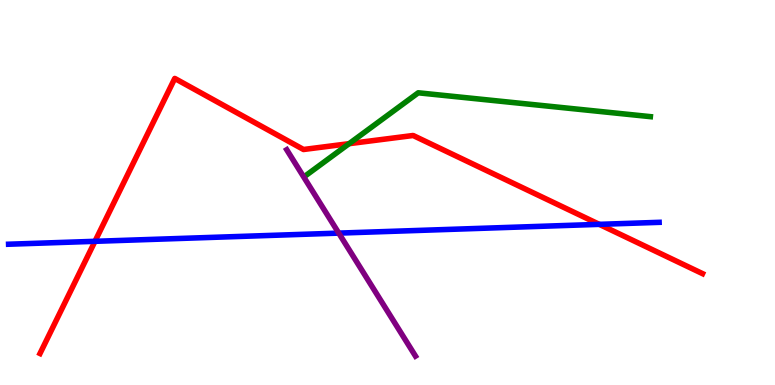[{'lines': ['blue', 'red'], 'intersections': [{'x': 1.23, 'y': 3.73}, {'x': 7.73, 'y': 4.17}]}, {'lines': ['green', 'red'], 'intersections': [{'x': 4.5, 'y': 6.27}]}, {'lines': ['purple', 'red'], 'intersections': []}, {'lines': ['blue', 'green'], 'intersections': []}, {'lines': ['blue', 'purple'], 'intersections': [{'x': 4.37, 'y': 3.95}]}, {'lines': ['green', 'purple'], 'intersections': []}]